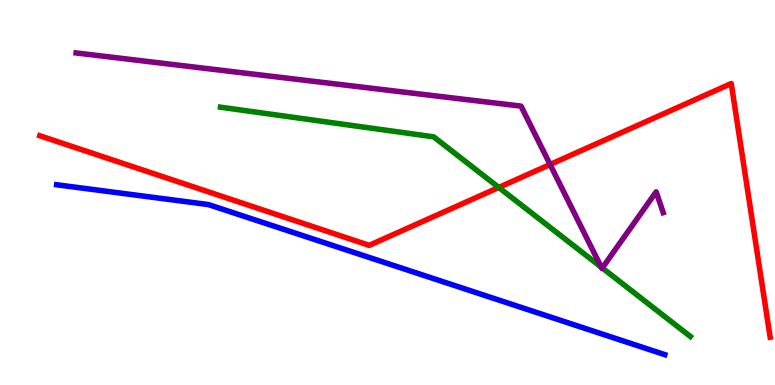[{'lines': ['blue', 'red'], 'intersections': []}, {'lines': ['green', 'red'], 'intersections': [{'x': 6.44, 'y': 5.13}]}, {'lines': ['purple', 'red'], 'intersections': [{'x': 7.1, 'y': 5.73}]}, {'lines': ['blue', 'green'], 'intersections': []}, {'lines': ['blue', 'purple'], 'intersections': []}, {'lines': ['green', 'purple'], 'intersections': [{'x': 7.76, 'y': 3.06}, {'x': 7.77, 'y': 3.04}]}]